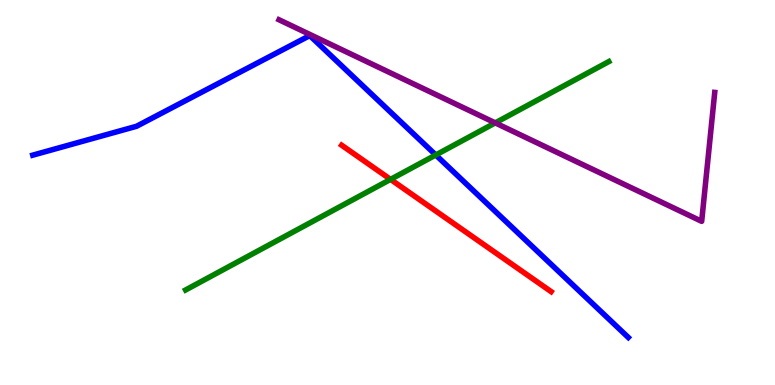[{'lines': ['blue', 'red'], 'intersections': []}, {'lines': ['green', 'red'], 'intersections': [{'x': 5.04, 'y': 5.34}]}, {'lines': ['purple', 'red'], 'intersections': []}, {'lines': ['blue', 'green'], 'intersections': [{'x': 5.62, 'y': 5.97}]}, {'lines': ['blue', 'purple'], 'intersections': []}, {'lines': ['green', 'purple'], 'intersections': [{'x': 6.39, 'y': 6.81}]}]